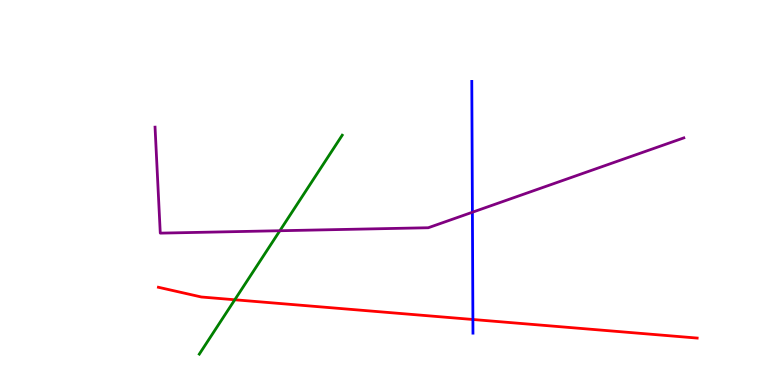[{'lines': ['blue', 'red'], 'intersections': [{'x': 6.1, 'y': 1.7}]}, {'lines': ['green', 'red'], 'intersections': [{'x': 3.03, 'y': 2.21}]}, {'lines': ['purple', 'red'], 'intersections': []}, {'lines': ['blue', 'green'], 'intersections': []}, {'lines': ['blue', 'purple'], 'intersections': [{'x': 6.1, 'y': 4.49}]}, {'lines': ['green', 'purple'], 'intersections': [{'x': 3.61, 'y': 4.01}]}]